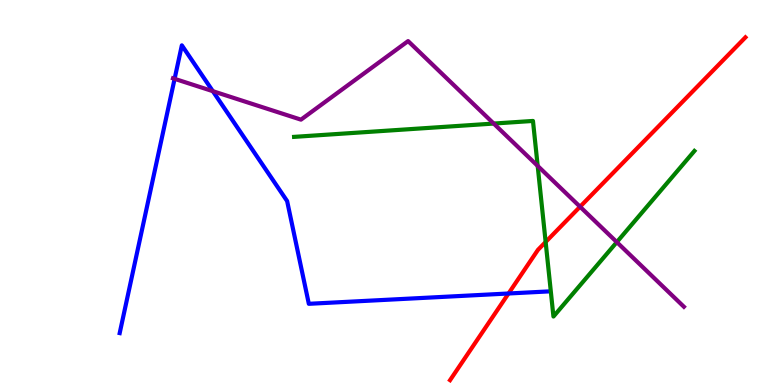[{'lines': ['blue', 'red'], 'intersections': [{'x': 6.56, 'y': 2.38}]}, {'lines': ['green', 'red'], 'intersections': [{'x': 7.04, 'y': 3.71}]}, {'lines': ['purple', 'red'], 'intersections': [{'x': 7.48, 'y': 4.63}]}, {'lines': ['blue', 'green'], 'intersections': []}, {'lines': ['blue', 'purple'], 'intersections': [{'x': 2.25, 'y': 7.95}, {'x': 2.75, 'y': 7.63}]}, {'lines': ['green', 'purple'], 'intersections': [{'x': 6.37, 'y': 6.79}, {'x': 6.94, 'y': 5.69}, {'x': 7.96, 'y': 3.71}]}]